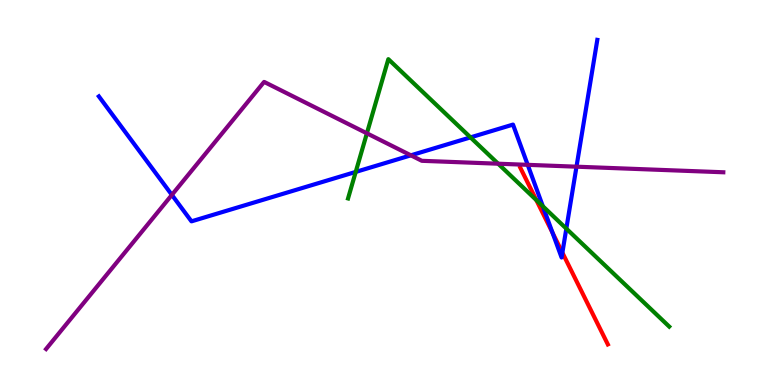[{'lines': ['blue', 'red'], 'intersections': [{'x': 7.13, 'y': 3.95}, {'x': 7.26, 'y': 3.44}]}, {'lines': ['green', 'red'], 'intersections': [{'x': 6.92, 'y': 4.8}]}, {'lines': ['purple', 'red'], 'intersections': []}, {'lines': ['blue', 'green'], 'intersections': [{'x': 4.59, 'y': 5.53}, {'x': 6.07, 'y': 6.43}, {'x': 7.0, 'y': 4.64}, {'x': 7.31, 'y': 4.06}]}, {'lines': ['blue', 'purple'], 'intersections': [{'x': 2.22, 'y': 4.94}, {'x': 5.3, 'y': 5.97}, {'x': 6.81, 'y': 5.72}, {'x': 7.44, 'y': 5.67}]}, {'lines': ['green', 'purple'], 'intersections': [{'x': 4.73, 'y': 6.54}, {'x': 6.43, 'y': 5.75}]}]